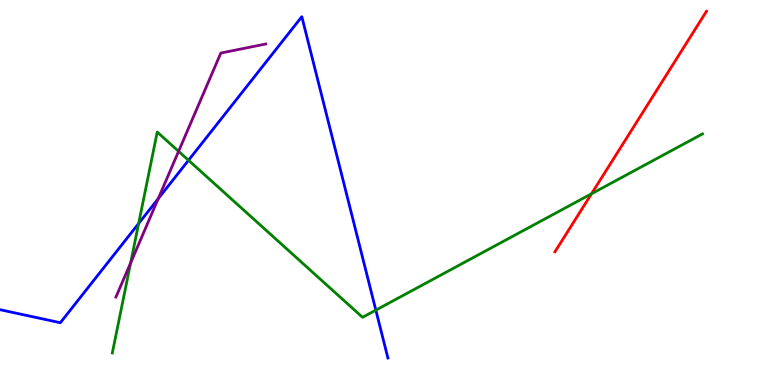[{'lines': ['blue', 'red'], 'intersections': []}, {'lines': ['green', 'red'], 'intersections': [{'x': 7.63, 'y': 4.97}]}, {'lines': ['purple', 'red'], 'intersections': []}, {'lines': ['blue', 'green'], 'intersections': [{'x': 1.79, 'y': 4.19}, {'x': 2.43, 'y': 5.84}, {'x': 4.85, 'y': 1.94}]}, {'lines': ['blue', 'purple'], 'intersections': [{'x': 2.04, 'y': 4.84}]}, {'lines': ['green', 'purple'], 'intersections': [{'x': 1.69, 'y': 3.17}, {'x': 2.3, 'y': 6.07}]}]